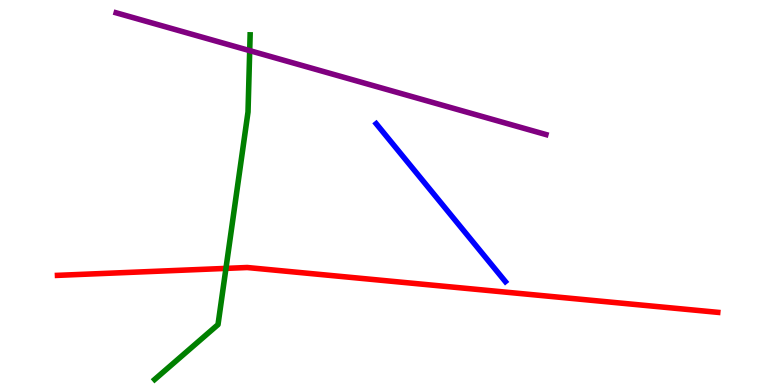[{'lines': ['blue', 'red'], 'intersections': []}, {'lines': ['green', 'red'], 'intersections': [{'x': 2.92, 'y': 3.03}]}, {'lines': ['purple', 'red'], 'intersections': []}, {'lines': ['blue', 'green'], 'intersections': []}, {'lines': ['blue', 'purple'], 'intersections': []}, {'lines': ['green', 'purple'], 'intersections': [{'x': 3.22, 'y': 8.68}]}]